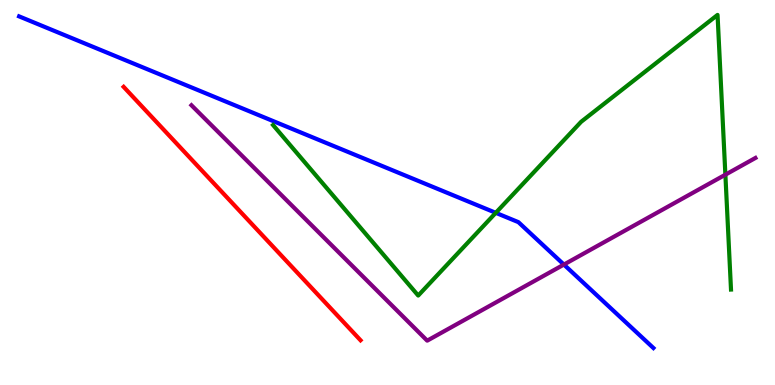[{'lines': ['blue', 'red'], 'intersections': []}, {'lines': ['green', 'red'], 'intersections': []}, {'lines': ['purple', 'red'], 'intersections': []}, {'lines': ['blue', 'green'], 'intersections': [{'x': 6.4, 'y': 4.47}]}, {'lines': ['blue', 'purple'], 'intersections': [{'x': 7.28, 'y': 3.13}]}, {'lines': ['green', 'purple'], 'intersections': [{'x': 9.36, 'y': 5.46}]}]